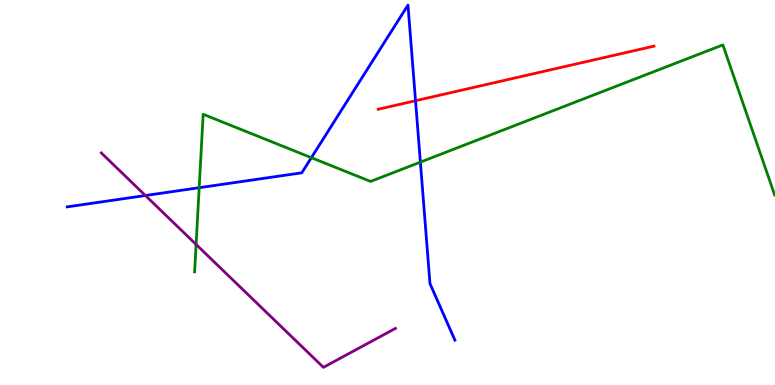[{'lines': ['blue', 'red'], 'intersections': [{'x': 5.36, 'y': 7.38}]}, {'lines': ['green', 'red'], 'intersections': []}, {'lines': ['purple', 'red'], 'intersections': []}, {'lines': ['blue', 'green'], 'intersections': [{'x': 2.57, 'y': 5.12}, {'x': 4.02, 'y': 5.9}, {'x': 5.42, 'y': 5.79}]}, {'lines': ['blue', 'purple'], 'intersections': [{'x': 1.88, 'y': 4.92}]}, {'lines': ['green', 'purple'], 'intersections': [{'x': 2.53, 'y': 3.65}]}]